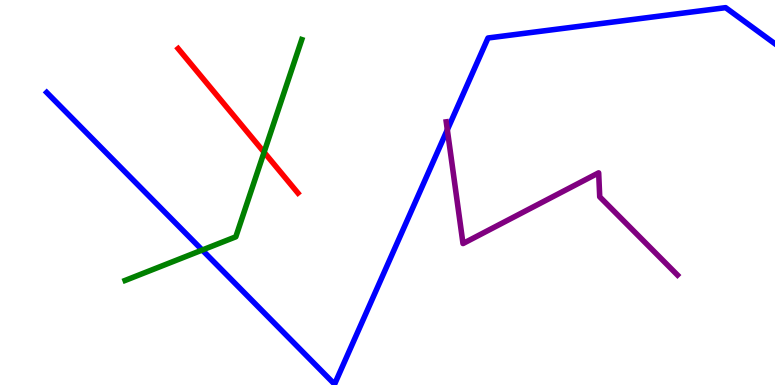[{'lines': ['blue', 'red'], 'intersections': []}, {'lines': ['green', 'red'], 'intersections': [{'x': 3.41, 'y': 6.05}]}, {'lines': ['purple', 'red'], 'intersections': []}, {'lines': ['blue', 'green'], 'intersections': [{'x': 2.61, 'y': 3.51}]}, {'lines': ['blue', 'purple'], 'intersections': [{'x': 5.77, 'y': 6.63}]}, {'lines': ['green', 'purple'], 'intersections': []}]